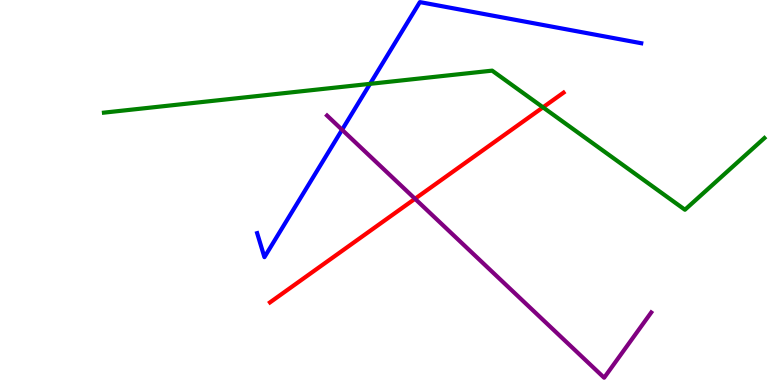[{'lines': ['blue', 'red'], 'intersections': []}, {'lines': ['green', 'red'], 'intersections': [{'x': 7.01, 'y': 7.21}]}, {'lines': ['purple', 'red'], 'intersections': [{'x': 5.35, 'y': 4.84}]}, {'lines': ['blue', 'green'], 'intersections': [{'x': 4.77, 'y': 7.82}]}, {'lines': ['blue', 'purple'], 'intersections': [{'x': 4.41, 'y': 6.63}]}, {'lines': ['green', 'purple'], 'intersections': []}]